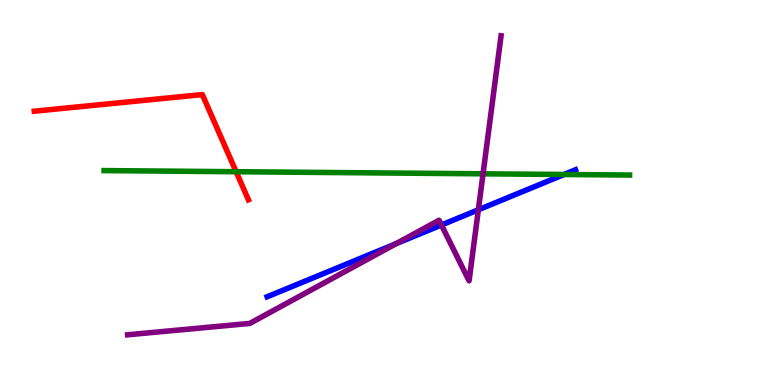[{'lines': ['blue', 'red'], 'intersections': []}, {'lines': ['green', 'red'], 'intersections': [{'x': 3.05, 'y': 5.54}]}, {'lines': ['purple', 'red'], 'intersections': []}, {'lines': ['blue', 'green'], 'intersections': [{'x': 7.28, 'y': 5.47}]}, {'lines': ['blue', 'purple'], 'intersections': [{'x': 5.11, 'y': 3.67}, {'x': 5.7, 'y': 4.16}, {'x': 6.17, 'y': 4.55}]}, {'lines': ['green', 'purple'], 'intersections': [{'x': 6.23, 'y': 5.49}]}]